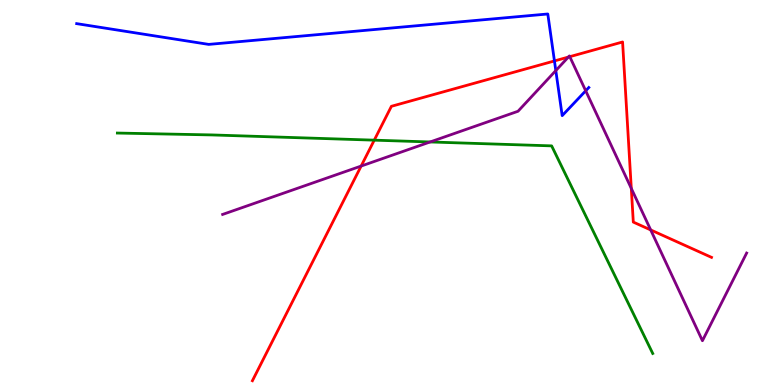[{'lines': ['blue', 'red'], 'intersections': [{'x': 7.15, 'y': 8.42}]}, {'lines': ['green', 'red'], 'intersections': [{'x': 4.83, 'y': 6.36}]}, {'lines': ['purple', 'red'], 'intersections': [{'x': 4.66, 'y': 5.69}, {'x': 7.33, 'y': 8.52}, {'x': 7.35, 'y': 8.53}, {'x': 8.15, 'y': 5.11}, {'x': 8.4, 'y': 4.03}]}, {'lines': ['blue', 'green'], 'intersections': []}, {'lines': ['blue', 'purple'], 'intersections': [{'x': 7.17, 'y': 8.17}, {'x': 7.56, 'y': 7.64}]}, {'lines': ['green', 'purple'], 'intersections': [{'x': 5.55, 'y': 6.31}]}]